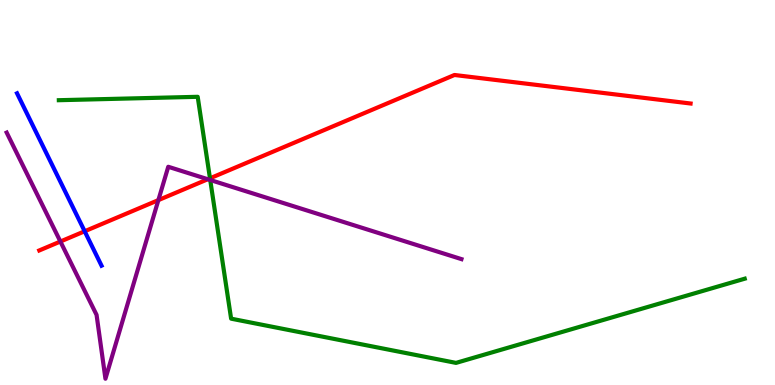[{'lines': ['blue', 'red'], 'intersections': [{'x': 1.09, 'y': 3.99}]}, {'lines': ['green', 'red'], 'intersections': [{'x': 2.71, 'y': 5.37}]}, {'lines': ['purple', 'red'], 'intersections': [{'x': 0.779, 'y': 3.73}, {'x': 2.04, 'y': 4.8}, {'x': 2.68, 'y': 5.34}]}, {'lines': ['blue', 'green'], 'intersections': []}, {'lines': ['blue', 'purple'], 'intersections': []}, {'lines': ['green', 'purple'], 'intersections': [{'x': 2.71, 'y': 5.32}]}]